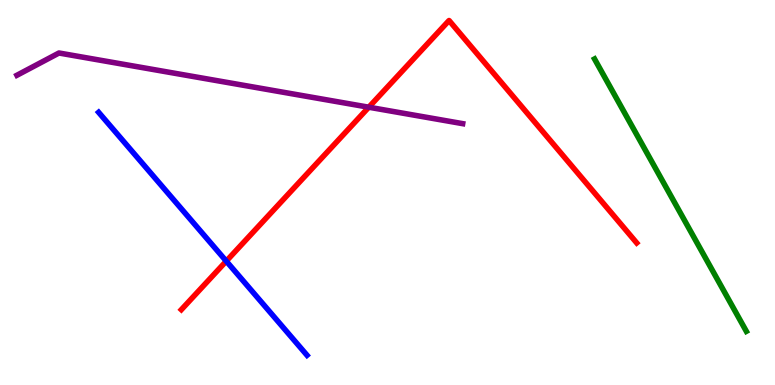[{'lines': ['blue', 'red'], 'intersections': [{'x': 2.92, 'y': 3.22}]}, {'lines': ['green', 'red'], 'intersections': []}, {'lines': ['purple', 'red'], 'intersections': [{'x': 4.76, 'y': 7.22}]}, {'lines': ['blue', 'green'], 'intersections': []}, {'lines': ['blue', 'purple'], 'intersections': []}, {'lines': ['green', 'purple'], 'intersections': []}]